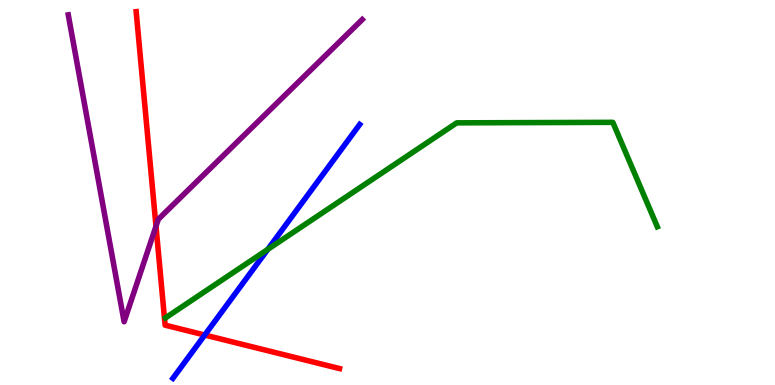[{'lines': ['blue', 'red'], 'intersections': [{'x': 2.64, 'y': 1.3}]}, {'lines': ['green', 'red'], 'intersections': []}, {'lines': ['purple', 'red'], 'intersections': [{'x': 2.01, 'y': 4.12}]}, {'lines': ['blue', 'green'], 'intersections': [{'x': 3.45, 'y': 3.52}]}, {'lines': ['blue', 'purple'], 'intersections': []}, {'lines': ['green', 'purple'], 'intersections': []}]